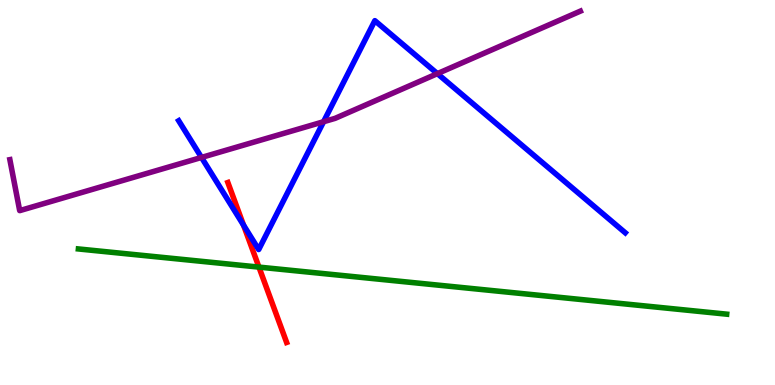[{'lines': ['blue', 'red'], 'intersections': [{'x': 3.14, 'y': 4.15}]}, {'lines': ['green', 'red'], 'intersections': [{'x': 3.34, 'y': 3.06}]}, {'lines': ['purple', 'red'], 'intersections': []}, {'lines': ['blue', 'green'], 'intersections': []}, {'lines': ['blue', 'purple'], 'intersections': [{'x': 2.6, 'y': 5.91}, {'x': 4.18, 'y': 6.84}, {'x': 5.64, 'y': 8.09}]}, {'lines': ['green', 'purple'], 'intersections': []}]